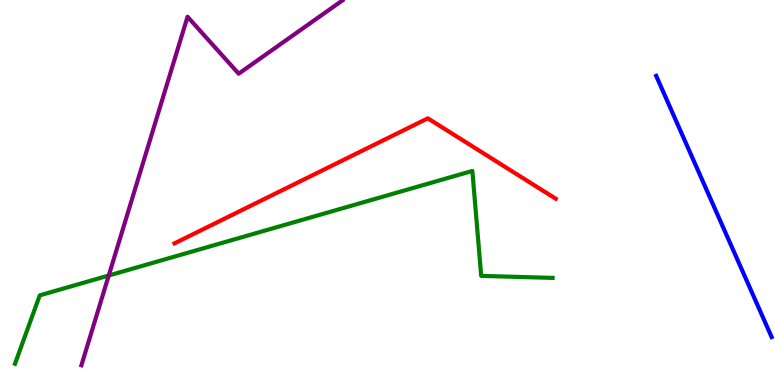[{'lines': ['blue', 'red'], 'intersections': []}, {'lines': ['green', 'red'], 'intersections': []}, {'lines': ['purple', 'red'], 'intersections': []}, {'lines': ['blue', 'green'], 'intersections': []}, {'lines': ['blue', 'purple'], 'intersections': []}, {'lines': ['green', 'purple'], 'intersections': [{'x': 1.4, 'y': 2.84}]}]